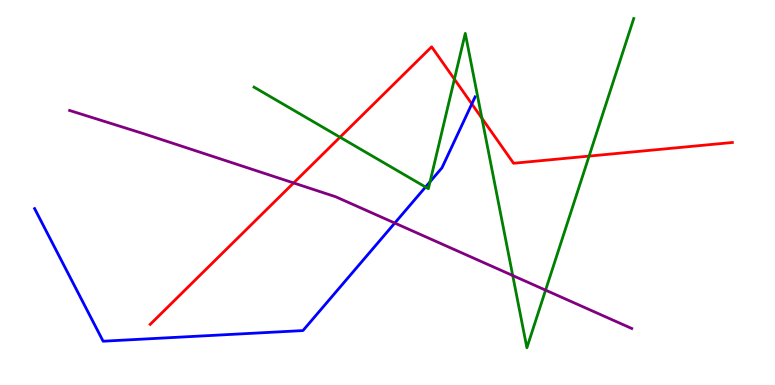[{'lines': ['blue', 'red'], 'intersections': [{'x': 6.09, 'y': 7.3}]}, {'lines': ['green', 'red'], 'intersections': [{'x': 4.39, 'y': 6.44}, {'x': 5.86, 'y': 7.94}, {'x': 6.22, 'y': 6.93}, {'x': 7.6, 'y': 5.95}]}, {'lines': ['purple', 'red'], 'intersections': [{'x': 3.79, 'y': 5.25}]}, {'lines': ['blue', 'green'], 'intersections': [{'x': 5.49, 'y': 5.14}, {'x': 5.55, 'y': 5.28}]}, {'lines': ['blue', 'purple'], 'intersections': [{'x': 5.09, 'y': 4.21}]}, {'lines': ['green', 'purple'], 'intersections': [{'x': 6.62, 'y': 2.84}, {'x': 7.04, 'y': 2.46}]}]